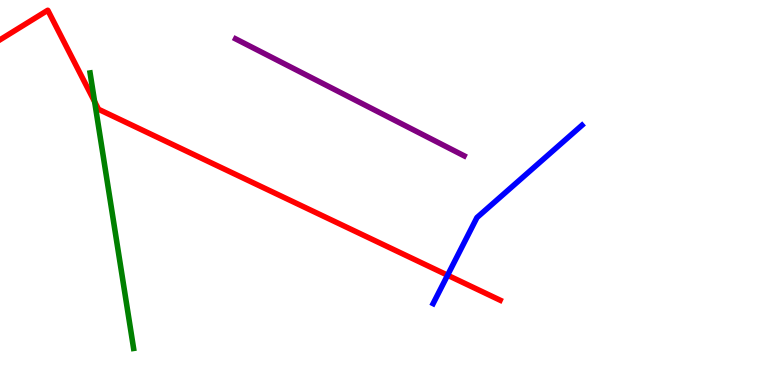[{'lines': ['blue', 'red'], 'intersections': [{'x': 5.78, 'y': 2.85}]}, {'lines': ['green', 'red'], 'intersections': [{'x': 1.22, 'y': 7.36}]}, {'lines': ['purple', 'red'], 'intersections': []}, {'lines': ['blue', 'green'], 'intersections': []}, {'lines': ['blue', 'purple'], 'intersections': []}, {'lines': ['green', 'purple'], 'intersections': []}]